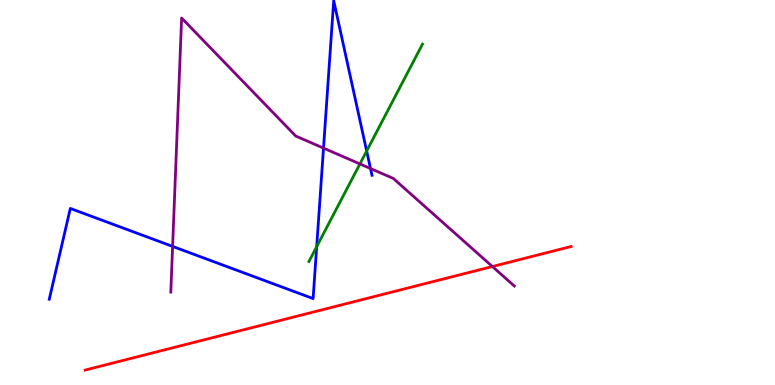[{'lines': ['blue', 'red'], 'intersections': []}, {'lines': ['green', 'red'], 'intersections': []}, {'lines': ['purple', 'red'], 'intersections': [{'x': 6.35, 'y': 3.08}]}, {'lines': ['blue', 'green'], 'intersections': [{'x': 4.09, 'y': 3.59}, {'x': 4.73, 'y': 6.08}]}, {'lines': ['blue', 'purple'], 'intersections': [{'x': 2.23, 'y': 3.6}, {'x': 4.17, 'y': 6.15}, {'x': 4.78, 'y': 5.62}]}, {'lines': ['green', 'purple'], 'intersections': [{'x': 4.64, 'y': 5.74}]}]